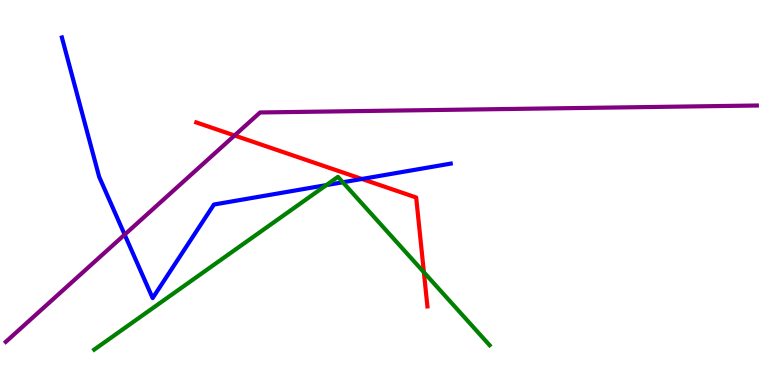[{'lines': ['blue', 'red'], 'intersections': [{'x': 4.67, 'y': 5.35}]}, {'lines': ['green', 'red'], 'intersections': [{'x': 5.47, 'y': 2.93}]}, {'lines': ['purple', 'red'], 'intersections': [{'x': 3.03, 'y': 6.48}]}, {'lines': ['blue', 'green'], 'intersections': [{'x': 4.21, 'y': 5.19}, {'x': 4.42, 'y': 5.27}]}, {'lines': ['blue', 'purple'], 'intersections': [{'x': 1.61, 'y': 3.91}]}, {'lines': ['green', 'purple'], 'intersections': []}]